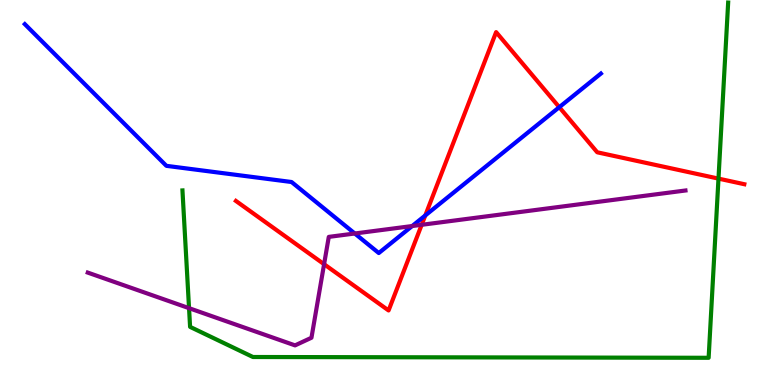[{'lines': ['blue', 'red'], 'intersections': [{'x': 5.49, 'y': 4.4}, {'x': 7.22, 'y': 7.22}]}, {'lines': ['green', 'red'], 'intersections': [{'x': 9.27, 'y': 5.36}]}, {'lines': ['purple', 'red'], 'intersections': [{'x': 4.18, 'y': 3.14}, {'x': 5.44, 'y': 4.16}]}, {'lines': ['blue', 'green'], 'intersections': []}, {'lines': ['blue', 'purple'], 'intersections': [{'x': 4.58, 'y': 3.94}, {'x': 5.32, 'y': 4.13}]}, {'lines': ['green', 'purple'], 'intersections': [{'x': 2.44, 'y': 2.0}]}]